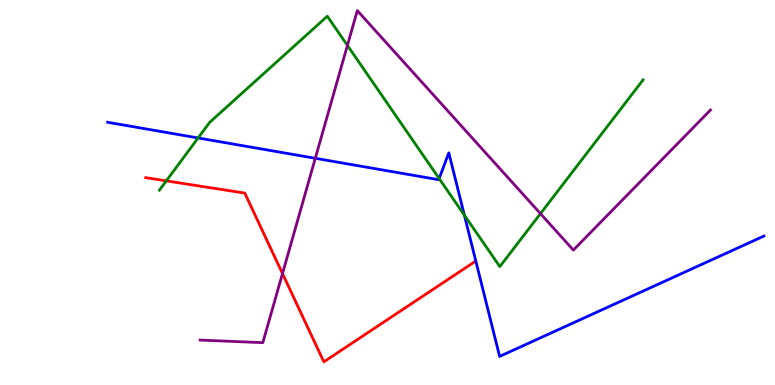[{'lines': ['blue', 'red'], 'intersections': []}, {'lines': ['green', 'red'], 'intersections': [{'x': 2.15, 'y': 5.3}]}, {'lines': ['purple', 'red'], 'intersections': [{'x': 3.65, 'y': 2.89}]}, {'lines': ['blue', 'green'], 'intersections': [{'x': 2.56, 'y': 6.42}, {'x': 5.67, 'y': 5.36}, {'x': 5.99, 'y': 4.41}]}, {'lines': ['blue', 'purple'], 'intersections': [{'x': 4.07, 'y': 5.89}]}, {'lines': ['green', 'purple'], 'intersections': [{'x': 4.48, 'y': 8.82}, {'x': 6.97, 'y': 4.45}]}]